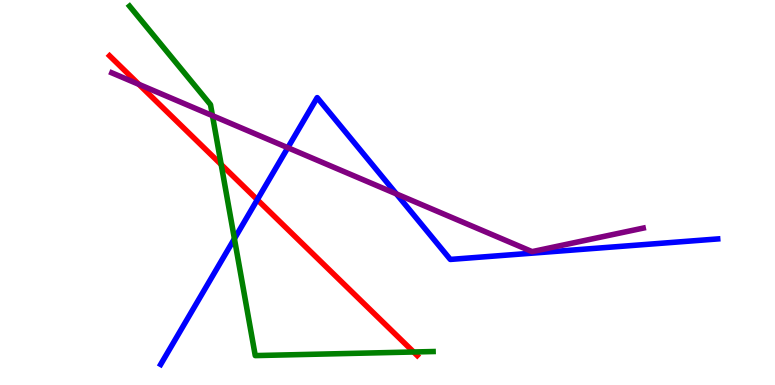[{'lines': ['blue', 'red'], 'intersections': [{'x': 3.32, 'y': 4.81}]}, {'lines': ['green', 'red'], 'intersections': [{'x': 2.85, 'y': 5.73}, {'x': 5.34, 'y': 0.857}]}, {'lines': ['purple', 'red'], 'intersections': [{'x': 1.79, 'y': 7.81}]}, {'lines': ['blue', 'green'], 'intersections': [{'x': 3.02, 'y': 3.8}]}, {'lines': ['blue', 'purple'], 'intersections': [{'x': 3.71, 'y': 6.16}, {'x': 5.11, 'y': 4.96}]}, {'lines': ['green', 'purple'], 'intersections': [{'x': 2.74, 'y': 7.0}]}]